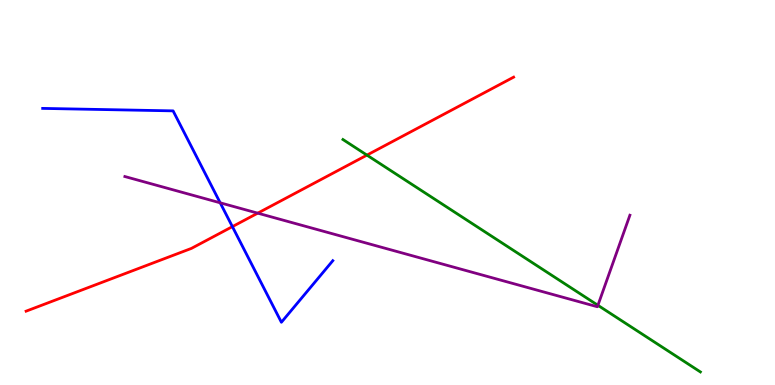[{'lines': ['blue', 'red'], 'intersections': [{'x': 3.0, 'y': 4.11}]}, {'lines': ['green', 'red'], 'intersections': [{'x': 4.73, 'y': 5.97}]}, {'lines': ['purple', 'red'], 'intersections': [{'x': 3.33, 'y': 4.46}]}, {'lines': ['blue', 'green'], 'intersections': []}, {'lines': ['blue', 'purple'], 'intersections': [{'x': 2.84, 'y': 4.73}]}, {'lines': ['green', 'purple'], 'intersections': [{'x': 7.72, 'y': 2.07}]}]